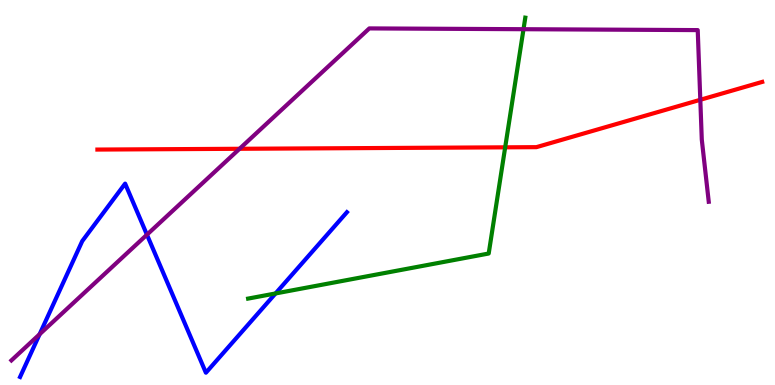[{'lines': ['blue', 'red'], 'intersections': []}, {'lines': ['green', 'red'], 'intersections': [{'x': 6.52, 'y': 6.17}]}, {'lines': ['purple', 'red'], 'intersections': [{'x': 3.09, 'y': 6.14}, {'x': 9.04, 'y': 7.41}]}, {'lines': ['blue', 'green'], 'intersections': [{'x': 3.56, 'y': 2.38}]}, {'lines': ['blue', 'purple'], 'intersections': [{'x': 0.511, 'y': 1.32}, {'x': 1.9, 'y': 3.9}]}, {'lines': ['green', 'purple'], 'intersections': [{'x': 6.75, 'y': 9.24}]}]